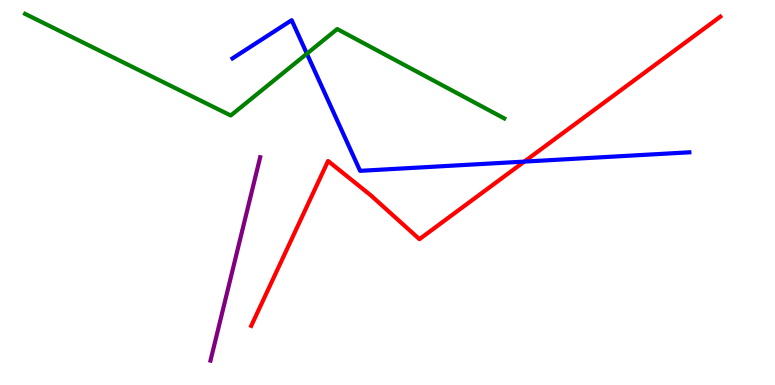[{'lines': ['blue', 'red'], 'intersections': [{'x': 6.77, 'y': 5.8}]}, {'lines': ['green', 'red'], 'intersections': []}, {'lines': ['purple', 'red'], 'intersections': []}, {'lines': ['blue', 'green'], 'intersections': [{'x': 3.96, 'y': 8.61}]}, {'lines': ['blue', 'purple'], 'intersections': []}, {'lines': ['green', 'purple'], 'intersections': []}]